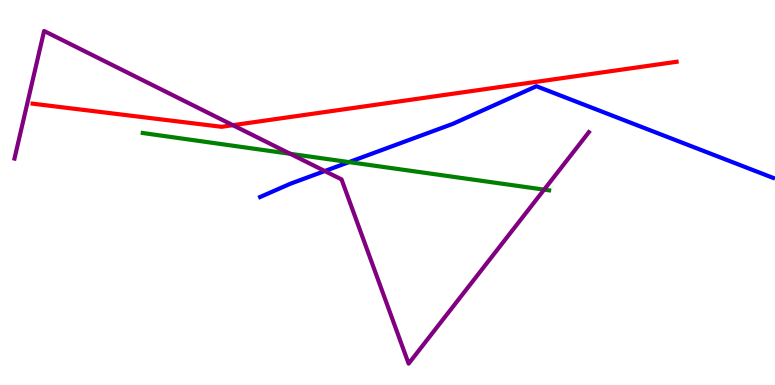[{'lines': ['blue', 'red'], 'intersections': []}, {'lines': ['green', 'red'], 'intersections': []}, {'lines': ['purple', 'red'], 'intersections': [{'x': 3.01, 'y': 6.75}]}, {'lines': ['blue', 'green'], 'intersections': [{'x': 4.5, 'y': 5.79}]}, {'lines': ['blue', 'purple'], 'intersections': [{'x': 4.19, 'y': 5.56}]}, {'lines': ['green', 'purple'], 'intersections': [{'x': 3.75, 'y': 6.0}, {'x': 7.02, 'y': 5.07}]}]